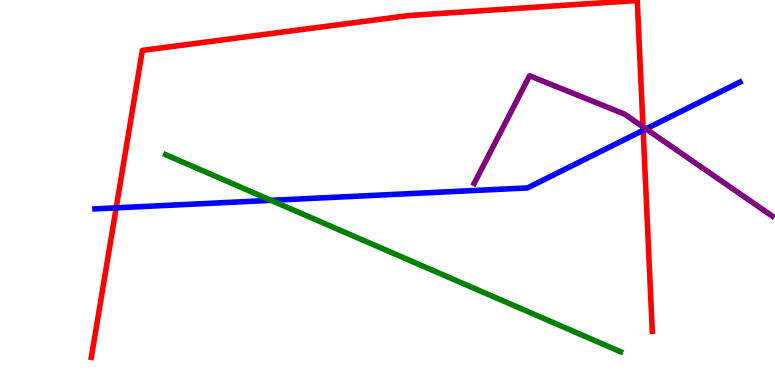[{'lines': ['blue', 'red'], 'intersections': [{'x': 1.5, 'y': 4.6}, {'x': 8.3, 'y': 6.62}]}, {'lines': ['green', 'red'], 'intersections': []}, {'lines': ['purple', 'red'], 'intersections': [{'x': 8.3, 'y': 6.71}]}, {'lines': ['blue', 'green'], 'intersections': [{'x': 3.5, 'y': 4.8}]}, {'lines': ['blue', 'purple'], 'intersections': [{'x': 8.34, 'y': 6.65}]}, {'lines': ['green', 'purple'], 'intersections': []}]